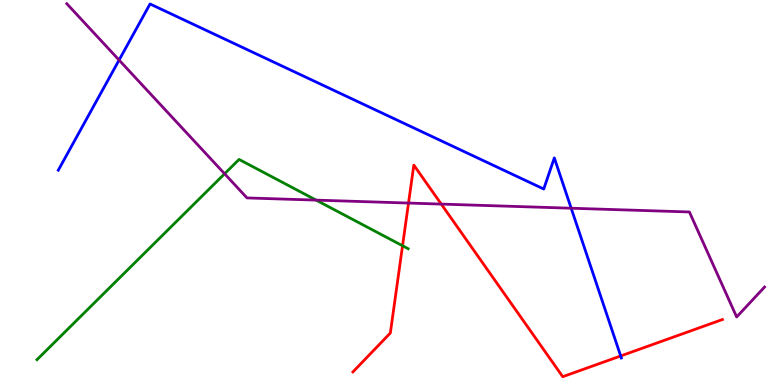[{'lines': ['blue', 'red'], 'intersections': [{'x': 8.01, 'y': 0.754}]}, {'lines': ['green', 'red'], 'intersections': [{'x': 5.19, 'y': 3.62}]}, {'lines': ['purple', 'red'], 'intersections': [{'x': 5.27, 'y': 4.73}, {'x': 5.69, 'y': 4.7}]}, {'lines': ['blue', 'green'], 'intersections': []}, {'lines': ['blue', 'purple'], 'intersections': [{'x': 1.54, 'y': 8.44}, {'x': 7.37, 'y': 4.59}]}, {'lines': ['green', 'purple'], 'intersections': [{'x': 2.9, 'y': 5.49}, {'x': 4.08, 'y': 4.8}]}]